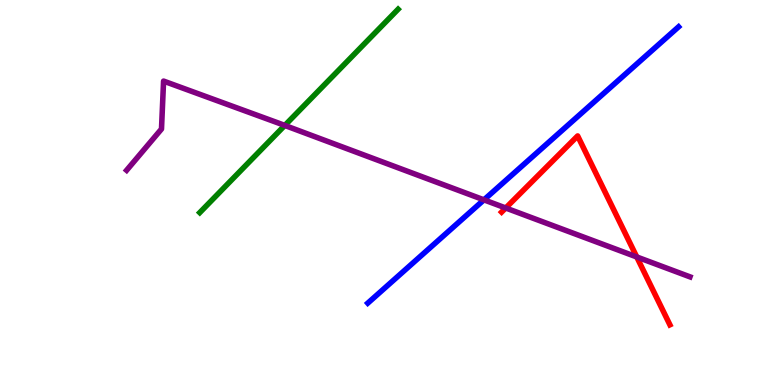[{'lines': ['blue', 'red'], 'intersections': []}, {'lines': ['green', 'red'], 'intersections': []}, {'lines': ['purple', 'red'], 'intersections': [{'x': 6.53, 'y': 4.6}, {'x': 8.22, 'y': 3.33}]}, {'lines': ['blue', 'green'], 'intersections': []}, {'lines': ['blue', 'purple'], 'intersections': [{'x': 6.24, 'y': 4.81}]}, {'lines': ['green', 'purple'], 'intersections': [{'x': 3.67, 'y': 6.74}]}]